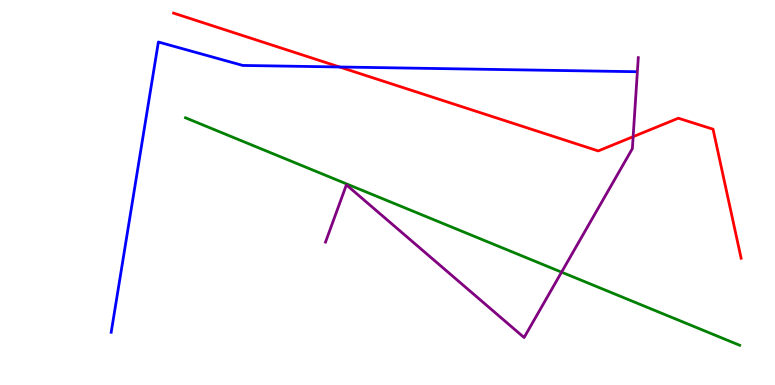[{'lines': ['blue', 'red'], 'intersections': [{'x': 4.38, 'y': 8.26}]}, {'lines': ['green', 'red'], 'intersections': []}, {'lines': ['purple', 'red'], 'intersections': [{'x': 8.17, 'y': 6.45}]}, {'lines': ['blue', 'green'], 'intersections': []}, {'lines': ['blue', 'purple'], 'intersections': []}, {'lines': ['green', 'purple'], 'intersections': [{'x': 7.25, 'y': 2.93}]}]